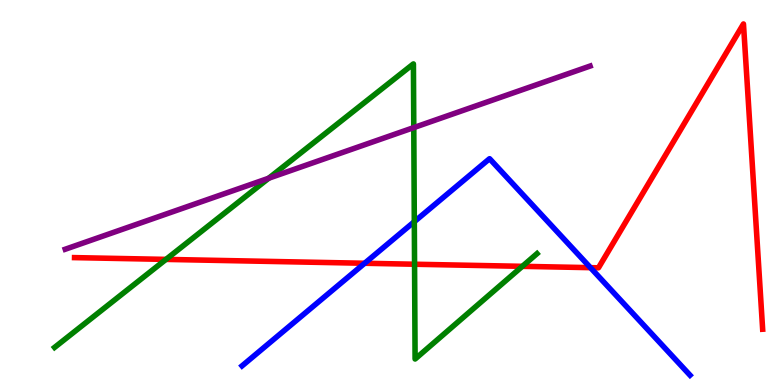[{'lines': ['blue', 'red'], 'intersections': [{'x': 4.71, 'y': 3.16}, {'x': 7.62, 'y': 3.05}]}, {'lines': ['green', 'red'], 'intersections': [{'x': 2.14, 'y': 3.26}, {'x': 5.35, 'y': 3.14}, {'x': 6.74, 'y': 3.08}]}, {'lines': ['purple', 'red'], 'intersections': []}, {'lines': ['blue', 'green'], 'intersections': [{'x': 5.35, 'y': 4.24}]}, {'lines': ['blue', 'purple'], 'intersections': []}, {'lines': ['green', 'purple'], 'intersections': [{'x': 3.47, 'y': 5.37}, {'x': 5.34, 'y': 6.69}]}]